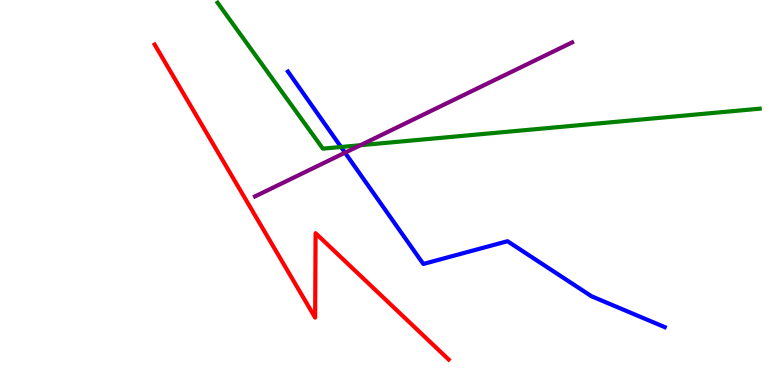[{'lines': ['blue', 'red'], 'intersections': []}, {'lines': ['green', 'red'], 'intersections': []}, {'lines': ['purple', 'red'], 'intersections': []}, {'lines': ['blue', 'green'], 'intersections': [{'x': 4.4, 'y': 6.18}]}, {'lines': ['blue', 'purple'], 'intersections': [{'x': 4.45, 'y': 6.03}]}, {'lines': ['green', 'purple'], 'intersections': [{'x': 4.65, 'y': 6.23}]}]